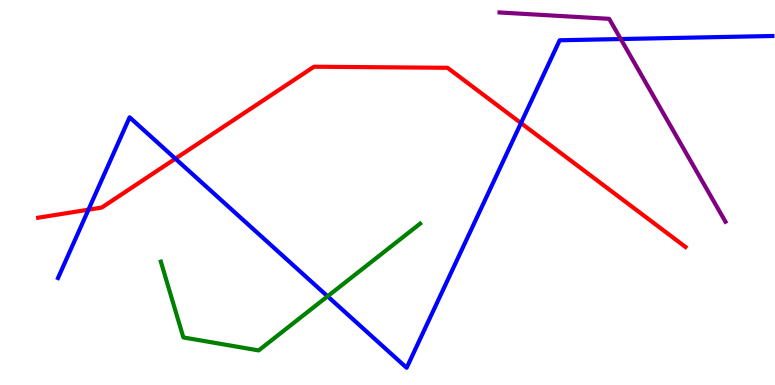[{'lines': ['blue', 'red'], 'intersections': [{'x': 1.14, 'y': 4.55}, {'x': 2.26, 'y': 5.88}, {'x': 6.72, 'y': 6.8}]}, {'lines': ['green', 'red'], 'intersections': []}, {'lines': ['purple', 'red'], 'intersections': []}, {'lines': ['blue', 'green'], 'intersections': [{'x': 4.23, 'y': 2.3}]}, {'lines': ['blue', 'purple'], 'intersections': [{'x': 8.01, 'y': 8.99}]}, {'lines': ['green', 'purple'], 'intersections': []}]